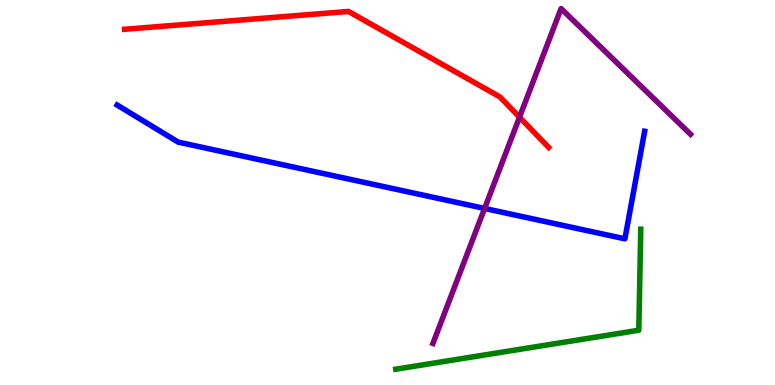[{'lines': ['blue', 'red'], 'intersections': []}, {'lines': ['green', 'red'], 'intersections': []}, {'lines': ['purple', 'red'], 'intersections': [{'x': 6.7, 'y': 6.96}]}, {'lines': ['blue', 'green'], 'intersections': []}, {'lines': ['blue', 'purple'], 'intersections': [{'x': 6.25, 'y': 4.59}]}, {'lines': ['green', 'purple'], 'intersections': []}]